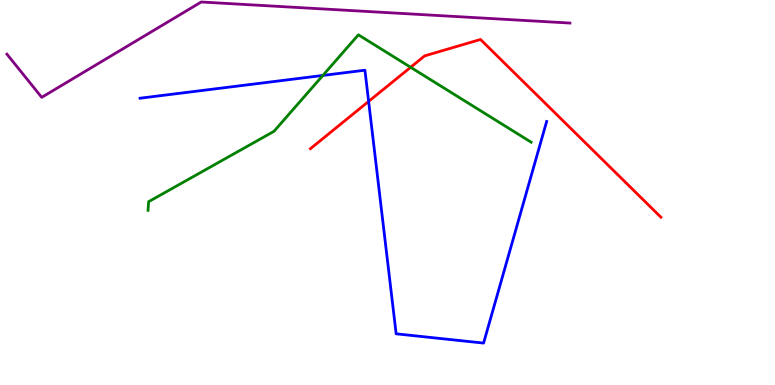[{'lines': ['blue', 'red'], 'intersections': [{'x': 4.76, 'y': 7.37}]}, {'lines': ['green', 'red'], 'intersections': [{'x': 5.3, 'y': 8.25}]}, {'lines': ['purple', 'red'], 'intersections': []}, {'lines': ['blue', 'green'], 'intersections': [{'x': 4.17, 'y': 8.04}]}, {'lines': ['blue', 'purple'], 'intersections': []}, {'lines': ['green', 'purple'], 'intersections': []}]